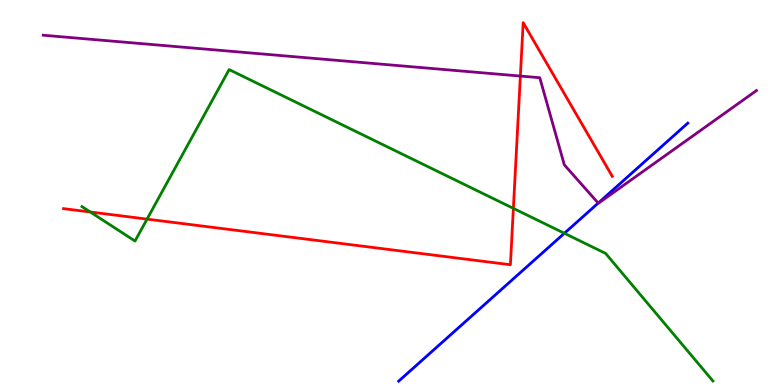[{'lines': ['blue', 'red'], 'intersections': []}, {'lines': ['green', 'red'], 'intersections': [{'x': 1.16, 'y': 4.49}, {'x': 1.9, 'y': 4.31}, {'x': 6.62, 'y': 4.59}]}, {'lines': ['purple', 'red'], 'intersections': [{'x': 6.71, 'y': 8.02}]}, {'lines': ['blue', 'green'], 'intersections': [{'x': 7.28, 'y': 3.94}]}, {'lines': ['blue', 'purple'], 'intersections': [{'x': 7.72, 'y': 4.72}]}, {'lines': ['green', 'purple'], 'intersections': []}]